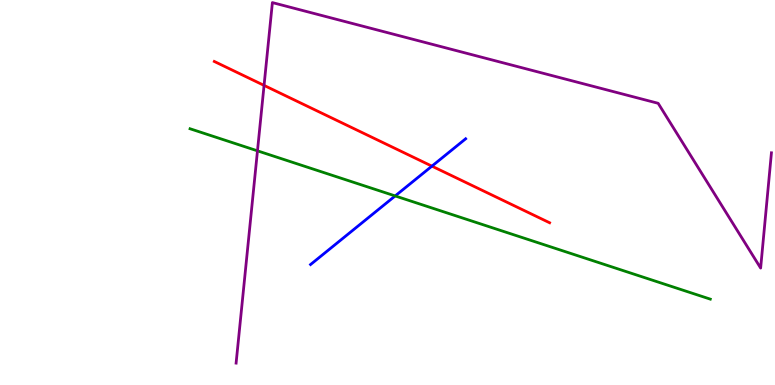[{'lines': ['blue', 'red'], 'intersections': [{'x': 5.57, 'y': 5.68}]}, {'lines': ['green', 'red'], 'intersections': []}, {'lines': ['purple', 'red'], 'intersections': [{'x': 3.41, 'y': 7.78}]}, {'lines': ['blue', 'green'], 'intersections': [{'x': 5.1, 'y': 4.91}]}, {'lines': ['blue', 'purple'], 'intersections': []}, {'lines': ['green', 'purple'], 'intersections': [{'x': 3.32, 'y': 6.08}]}]